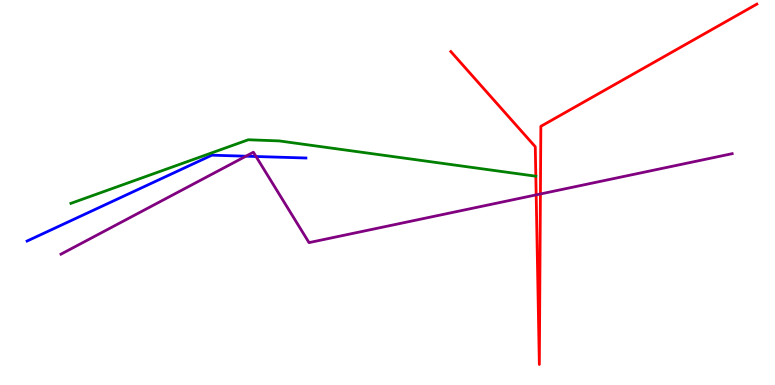[{'lines': ['blue', 'red'], 'intersections': []}, {'lines': ['green', 'red'], 'intersections': []}, {'lines': ['purple', 'red'], 'intersections': [{'x': 6.92, 'y': 4.94}, {'x': 6.97, 'y': 4.96}]}, {'lines': ['blue', 'green'], 'intersections': []}, {'lines': ['blue', 'purple'], 'intersections': [{'x': 3.17, 'y': 5.94}, {'x': 3.3, 'y': 5.93}]}, {'lines': ['green', 'purple'], 'intersections': []}]